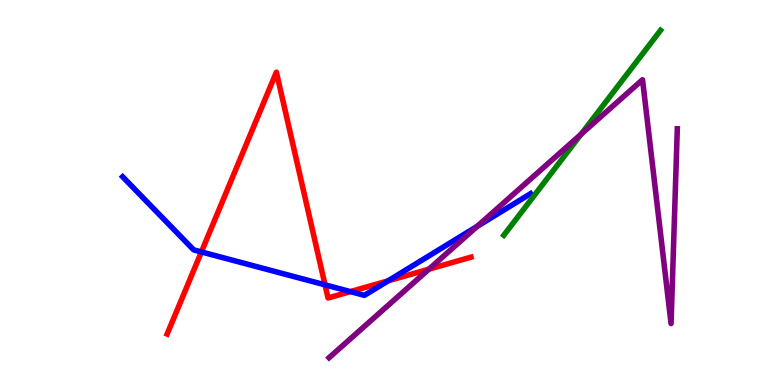[{'lines': ['blue', 'red'], 'intersections': [{'x': 2.6, 'y': 3.46}, {'x': 4.19, 'y': 2.6}, {'x': 4.52, 'y': 2.43}, {'x': 5.01, 'y': 2.71}]}, {'lines': ['green', 'red'], 'intersections': []}, {'lines': ['purple', 'red'], 'intersections': [{'x': 5.53, 'y': 3.01}]}, {'lines': ['blue', 'green'], 'intersections': []}, {'lines': ['blue', 'purple'], 'intersections': [{'x': 6.16, 'y': 4.12}]}, {'lines': ['green', 'purple'], 'intersections': [{'x': 7.5, 'y': 6.51}]}]